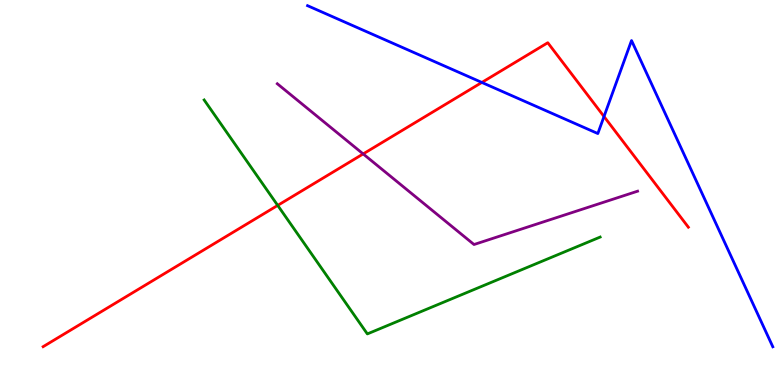[{'lines': ['blue', 'red'], 'intersections': [{'x': 6.22, 'y': 7.86}, {'x': 7.79, 'y': 6.97}]}, {'lines': ['green', 'red'], 'intersections': [{'x': 3.58, 'y': 4.67}]}, {'lines': ['purple', 'red'], 'intersections': [{'x': 4.69, 'y': 6.0}]}, {'lines': ['blue', 'green'], 'intersections': []}, {'lines': ['blue', 'purple'], 'intersections': []}, {'lines': ['green', 'purple'], 'intersections': []}]